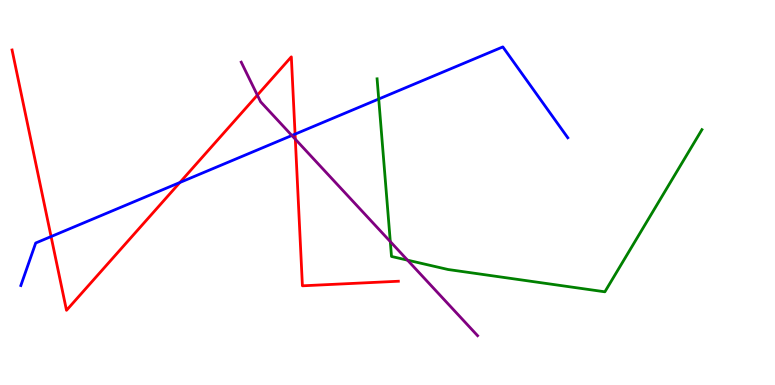[{'lines': ['blue', 'red'], 'intersections': [{'x': 0.659, 'y': 3.86}, {'x': 2.32, 'y': 5.26}, {'x': 3.81, 'y': 6.52}]}, {'lines': ['green', 'red'], 'intersections': []}, {'lines': ['purple', 'red'], 'intersections': [{'x': 3.32, 'y': 7.53}, {'x': 3.81, 'y': 6.38}]}, {'lines': ['blue', 'green'], 'intersections': [{'x': 4.89, 'y': 7.43}]}, {'lines': ['blue', 'purple'], 'intersections': [{'x': 3.77, 'y': 6.48}]}, {'lines': ['green', 'purple'], 'intersections': [{'x': 5.04, 'y': 3.72}, {'x': 5.26, 'y': 3.24}]}]